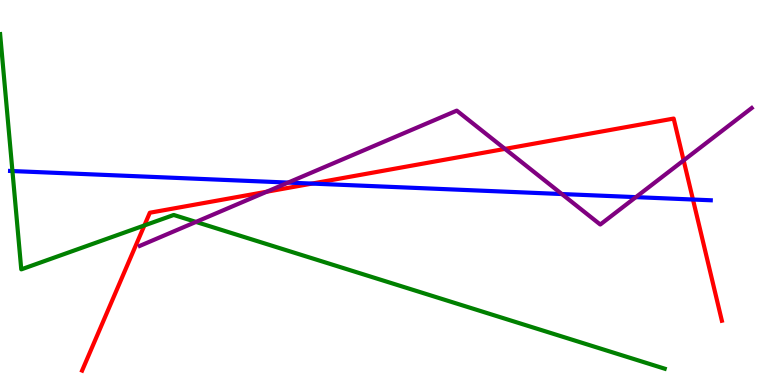[{'lines': ['blue', 'red'], 'intersections': [{'x': 4.03, 'y': 5.23}, {'x': 8.94, 'y': 4.82}]}, {'lines': ['green', 'red'], 'intersections': [{'x': 1.86, 'y': 4.14}]}, {'lines': ['purple', 'red'], 'intersections': [{'x': 3.44, 'y': 5.02}, {'x': 6.52, 'y': 6.13}, {'x': 8.82, 'y': 5.83}]}, {'lines': ['blue', 'green'], 'intersections': [{'x': 0.16, 'y': 5.56}]}, {'lines': ['blue', 'purple'], 'intersections': [{'x': 3.72, 'y': 5.26}, {'x': 7.25, 'y': 4.96}, {'x': 8.2, 'y': 4.88}]}, {'lines': ['green', 'purple'], 'intersections': [{'x': 2.53, 'y': 4.24}]}]